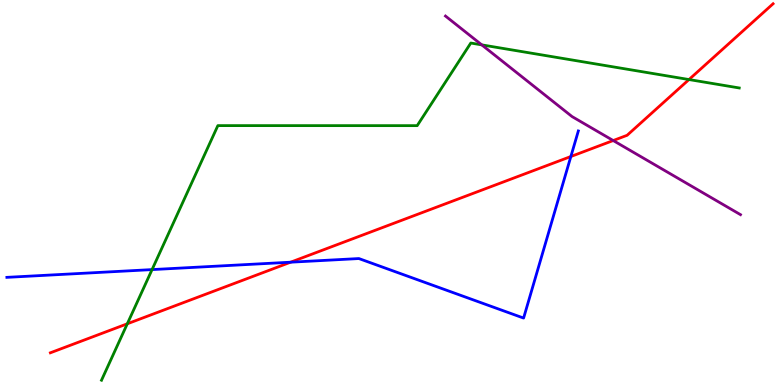[{'lines': ['blue', 'red'], 'intersections': [{'x': 3.75, 'y': 3.19}, {'x': 7.37, 'y': 5.93}]}, {'lines': ['green', 'red'], 'intersections': [{'x': 1.64, 'y': 1.59}, {'x': 8.89, 'y': 7.93}]}, {'lines': ['purple', 'red'], 'intersections': [{'x': 7.91, 'y': 6.35}]}, {'lines': ['blue', 'green'], 'intersections': [{'x': 1.96, 'y': 3.0}]}, {'lines': ['blue', 'purple'], 'intersections': []}, {'lines': ['green', 'purple'], 'intersections': [{'x': 6.22, 'y': 8.83}]}]